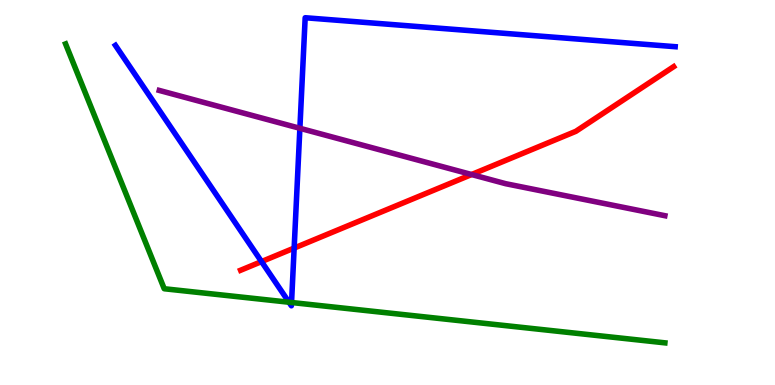[{'lines': ['blue', 'red'], 'intersections': [{'x': 3.37, 'y': 3.21}, {'x': 3.8, 'y': 3.56}]}, {'lines': ['green', 'red'], 'intersections': []}, {'lines': ['purple', 'red'], 'intersections': [{'x': 6.09, 'y': 5.47}]}, {'lines': ['blue', 'green'], 'intersections': [{'x': 3.73, 'y': 2.15}, {'x': 3.76, 'y': 2.14}]}, {'lines': ['blue', 'purple'], 'intersections': [{'x': 3.87, 'y': 6.67}]}, {'lines': ['green', 'purple'], 'intersections': []}]